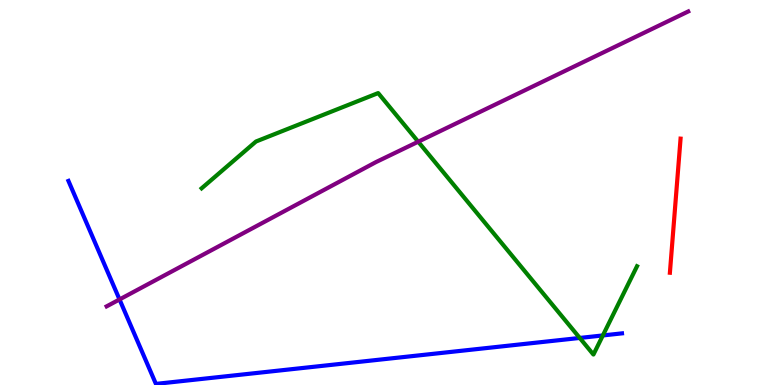[{'lines': ['blue', 'red'], 'intersections': []}, {'lines': ['green', 'red'], 'intersections': []}, {'lines': ['purple', 'red'], 'intersections': []}, {'lines': ['blue', 'green'], 'intersections': [{'x': 7.48, 'y': 1.22}, {'x': 7.78, 'y': 1.29}]}, {'lines': ['blue', 'purple'], 'intersections': [{'x': 1.54, 'y': 2.22}]}, {'lines': ['green', 'purple'], 'intersections': [{'x': 5.4, 'y': 6.32}]}]